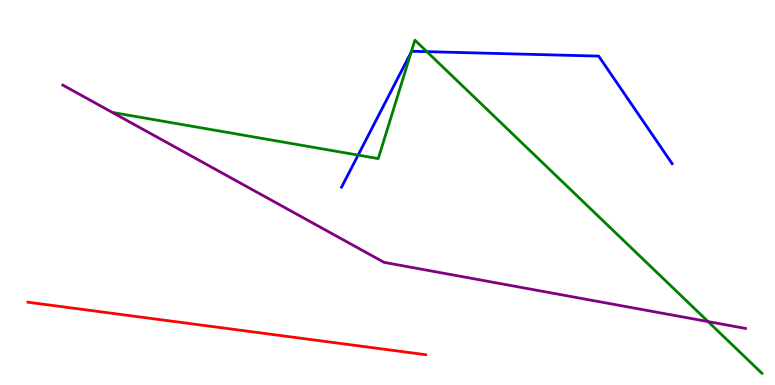[{'lines': ['blue', 'red'], 'intersections': []}, {'lines': ['green', 'red'], 'intersections': []}, {'lines': ['purple', 'red'], 'intersections': []}, {'lines': ['blue', 'green'], 'intersections': [{'x': 4.62, 'y': 5.97}, {'x': 5.31, 'y': 8.64}, {'x': 5.51, 'y': 8.66}]}, {'lines': ['blue', 'purple'], 'intersections': []}, {'lines': ['green', 'purple'], 'intersections': [{'x': 9.14, 'y': 1.65}]}]